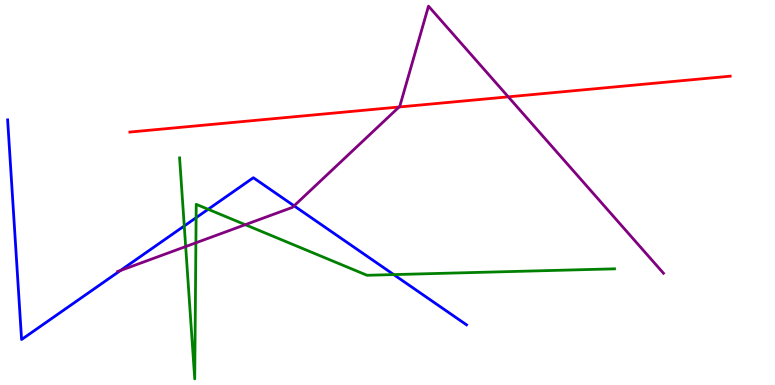[{'lines': ['blue', 'red'], 'intersections': []}, {'lines': ['green', 'red'], 'intersections': []}, {'lines': ['purple', 'red'], 'intersections': [{'x': 5.15, 'y': 7.22}, {'x': 6.56, 'y': 7.48}]}, {'lines': ['blue', 'green'], 'intersections': [{'x': 2.38, 'y': 4.13}, {'x': 2.53, 'y': 4.35}, {'x': 2.69, 'y': 4.56}, {'x': 5.08, 'y': 2.87}]}, {'lines': ['blue', 'purple'], 'intersections': [{'x': 1.55, 'y': 2.97}, {'x': 3.79, 'y': 4.65}]}, {'lines': ['green', 'purple'], 'intersections': [{'x': 2.4, 'y': 3.6}, {'x': 2.53, 'y': 3.69}, {'x': 3.16, 'y': 4.16}]}]